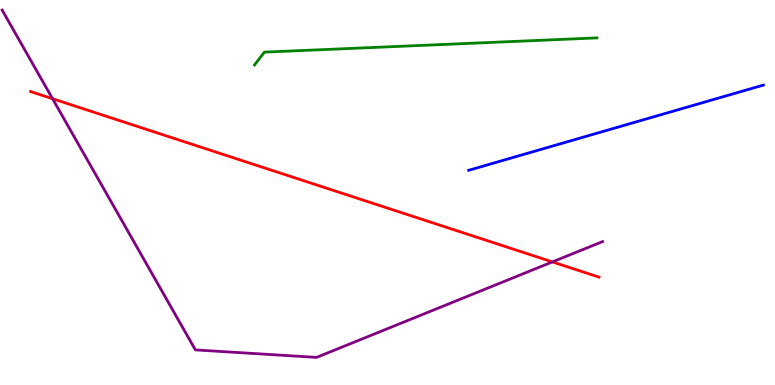[{'lines': ['blue', 'red'], 'intersections': []}, {'lines': ['green', 'red'], 'intersections': []}, {'lines': ['purple', 'red'], 'intersections': [{'x': 0.678, 'y': 7.44}, {'x': 7.13, 'y': 3.2}]}, {'lines': ['blue', 'green'], 'intersections': []}, {'lines': ['blue', 'purple'], 'intersections': []}, {'lines': ['green', 'purple'], 'intersections': []}]